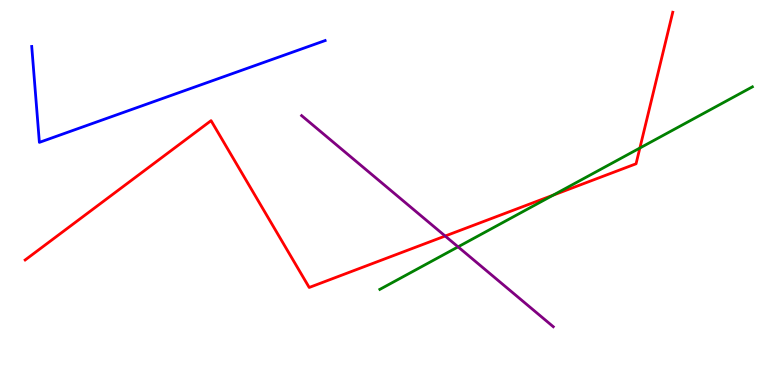[{'lines': ['blue', 'red'], 'intersections': []}, {'lines': ['green', 'red'], 'intersections': [{'x': 7.14, 'y': 4.93}, {'x': 8.26, 'y': 6.16}]}, {'lines': ['purple', 'red'], 'intersections': [{'x': 5.74, 'y': 3.87}]}, {'lines': ['blue', 'green'], 'intersections': []}, {'lines': ['blue', 'purple'], 'intersections': []}, {'lines': ['green', 'purple'], 'intersections': [{'x': 5.91, 'y': 3.59}]}]